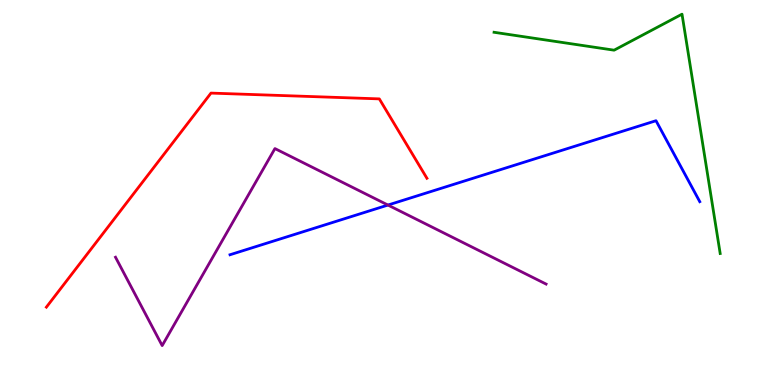[{'lines': ['blue', 'red'], 'intersections': []}, {'lines': ['green', 'red'], 'intersections': []}, {'lines': ['purple', 'red'], 'intersections': []}, {'lines': ['blue', 'green'], 'intersections': []}, {'lines': ['blue', 'purple'], 'intersections': [{'x': 5.01, 'y': 4.67}]}, {'lines': ['green', 'purple'], 'intersections': []}]